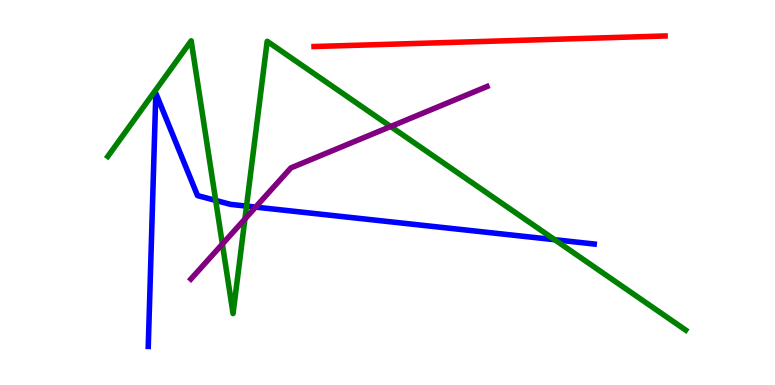[{'lines': ['blue', 'red'], 'intersections': []}, {'lines': ['green', 'red'], 'intersections': []}, {'lines': ['purple', 'red'], 'intersections': []}, {'lines': ['blue', 'green'], 'intersections': [{'x': 2.78, 'y': 4.79}, {'x': 3.18, 'y': 4.65}, {'x': 7.16, 'y': 3.77}]}, {'lines': ['blue', 'purple'], 'intersections': [{'x': 3.3, 'y': 4.62}]}, {'lines': ['green', 'purple'], 'intersections': [{'x': 2.87, 'y': 3.66}, {'x': 3.16, 'y': 4.31}, {'x': 5.04, 'y': 6.71}]}]